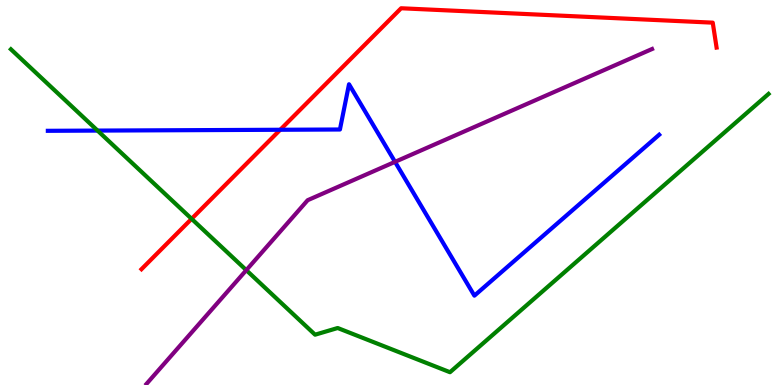[{'lines': ['blue', 'red'], 'intersections': [{'x': 3.62, 'y': 6.63}]}, {'lines': ['green', 'red'], 'intersections': [{'x': 2.47, 'y': 4.32}]}, {'lines': ['purple', 'red'], 'intersections': []}, {'lines': ['blue', 'green'], 'intersections': [{'x': 1.26, 'y': 6.61}]}, {'lines': ['blue', 'purple'], 'intersections': [{'x': 5.1, 'y': 5.8}]}, {'lines': ['green', 'purple'], 'intersections': [{'x': 3.18, 'y': 2.98}]}]